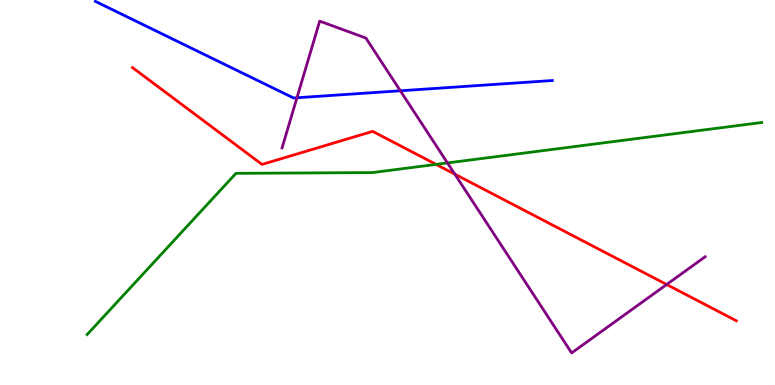[{'lines': ['blue', 'red'], 'intersections': []}, {'lines': ['green', 'red'], 'intersections': [{'x': 5.63, 'y': 5.73}]}, {'lines': ['purple', 'red'], 'intersections': [{'x': 5.87, 'y': 5.48}, {'x': 8.6, 'y': 2.61}]}, {'lines': ['blue', 'green'], 'intersections': []}, {'lines': ['blue', 'purple'], 'intersections': [{'x': 3.83, 'y': 7.46}, {'x': 5.17, 'y': 7.64}]}, {'lines': ['green', 'purple'], 'intersections': [{'x': 5.77, 'y': 5.77}]}]